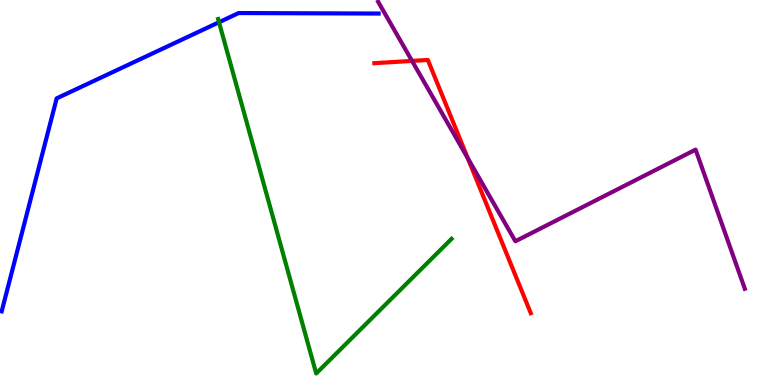[{'lines': ['blue', 'red'], 'intersections': []}, {'lines': ['green', 'red'], 'intersections': []}, {'lines': ['purple', 'red'], 'intersections': [{'x': 5.32, 'y': 8.42}, {'x': 6.04, 'y': 5.89}]}, {'lines': ['blue', 'green'], 'intersections': [{'x': 2.83, 'y': 9.42}]}, {'lines': ['blue', 'purple'], 'intersections': []}, {'lines': ['green', 'purple'], 'intersections': []}]